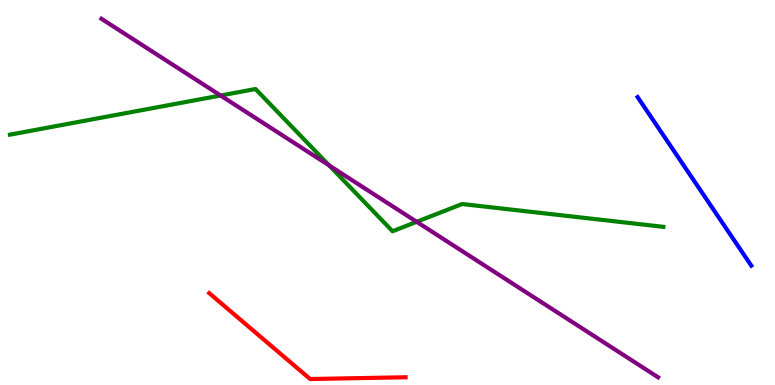[{'lines': ['blue', 'red'], 'intersections': []}, {'lines': ['green', 'red'], 'intersections': []}, {'lines': ['purple', 'red'], 'intersections': []}, {'lines': ['blue', 'green'], 'intersections': []}, {'lines': ['blue', 'purple'], 'intersections': []}, {'lines': ['green', 'purple'], 'intersections': [{'x': 2.85, 'y': 7.52}, {'x': 4.25, 'y': 5.7}, {'x': 5.38, 'y': 4.24}]}]